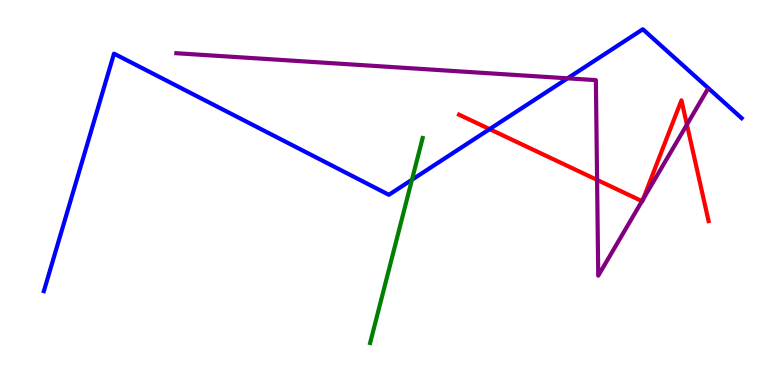[{'lines': ['blue', 'red'], 'intersections': [{'x': 6.32, 'y': 6.65}]}, {'lines': ['green', 'red'], 'intersections': []}, {'lines': ['purple', 'red'], 'intersections': [{'x': 7.7, 'y': 5.33}, {'x': 8.28, 'y': 4.78}, {'x': 8.3, 'y': 4.82}, {'x': 8.86, 'y': 6.76}]}, {'lines': ['blue', 'green'], 'intersections': [{'x': 5.32, 'y': 5.33}]}, {'lines': ['blue', 'purple'], 'intersections': [{'x': 7.32, 'y': 7.97}]}, {'lines': ['green', 'purple'], 'intersections': []}]